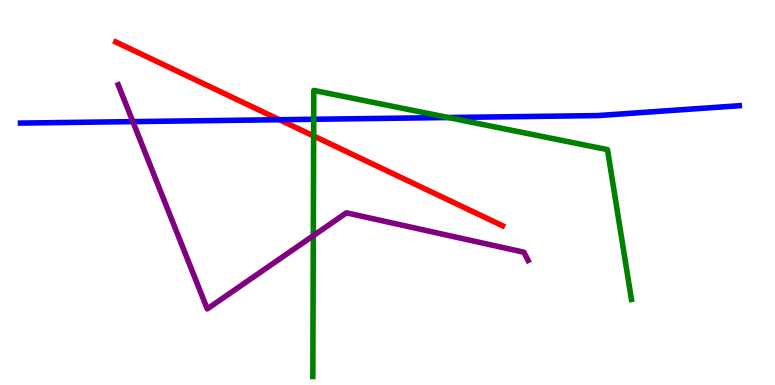[{'lines': ['blue', 'red'], 'intersections': [{'x': 3.61, 'y': 6.89}]}, {'lines': ['green', 'red'], 'intersections': [{'x': 4.05, 'y': 6.47}]}, {'lines': ['purple', 'red'], 'intersections': []}, {'lines': ['blue', 'green'], 'intersections': [{'x': 4.05, 'y': 6.9}, {'x': 5.78, 'y': 6.95}]}, {'lines': ['blue', 'purple'], 'intersections': [{'x': 1.71, 'y': 6.84}]}, {'lines': ['green', 'purple'], 'intersections': [{'x': 4.04, 'y': 3.88}]}]